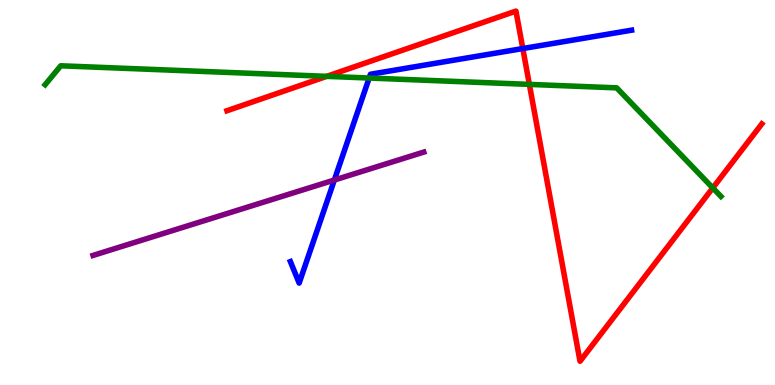[{'lines': ['blue', 'red'], 'intersections': [{'x': 6.75, 'y': 8.74}]}, {'lines': ['green', 'red'], 'intersections': [{'x': 4.22, 'y': 8.02}, {'x': 6.83, 'y': 7.81}, {'x': 9.2, 'y': 5.12}]}, {'lines': ['purple', 'red'], 'intersections': []}, {'lines': ['blue', 'green'], 'intersections': [{'x': 4.76, 'y': 7.97}]}, {'lines': ['blue', 'purple'], 'intersections': [{'x': 4.31, 'y': 5.32}]}, {'lines': ['green', 'purple'], 'intersections': []}]